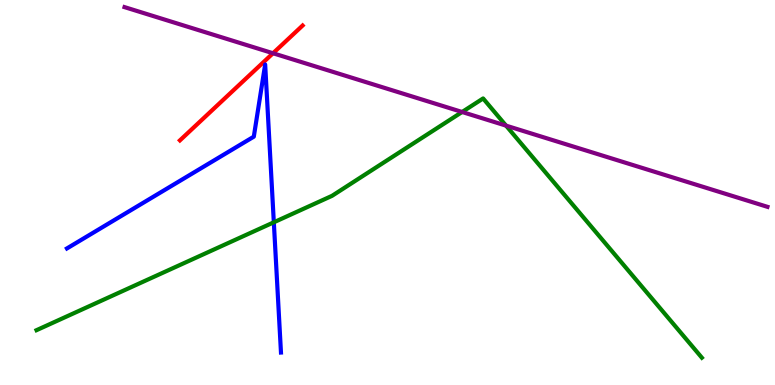[{'lines': ['blue', 'red'], 'intersections': []}, {'lines': ['green', 'red'], 'intersections': []}, {'lines': ['purple', 'red'], 'intersections': [{'x': 3.52, 'y': 8.62}]}, {'lines': ['blue', 'green'], 'intersections': [{'x': 3.53, 'y': 4.23}]}, {'lines': ['blue', 'purple'], 'intersections': []}, {'lines': ['green', 'purple'], 'intersections': [{'x': 5.96, 'y': 7.09}, {'x': 6.53, 'y': 6.74}]}]